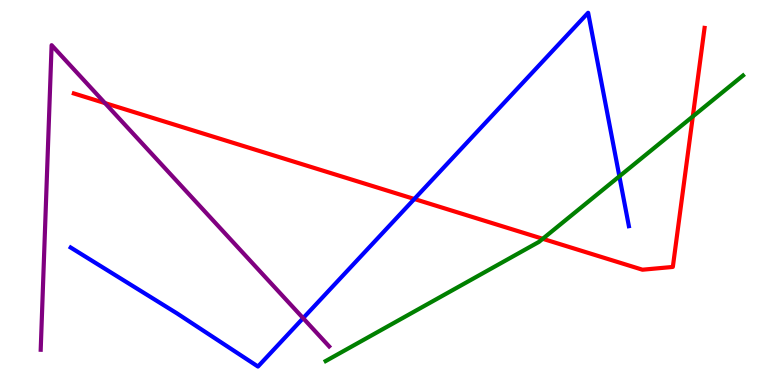[{'lines': ['blue', 'red'], 'intersections': [{'x': 5.35, 'y': 4.83}]}, {'lines': ['green', 'red'], 'intersections': [{'x': 7.0, 'y': 3.8}, {'x': 8.94, 'y': 6.98}]}, {'lines': ['purple', 'red'], 'intersections': [{'x': 1.35, 'y': 7.32}]}, {'lines': ['blue', 'green'], 'intersections': [{'x': 7.99, 'y': 5.42}]}, {'lines': ['blue', 'purple'], 'intersections': [{'x': 3.91, 'y': 1.74}]}, {'lines': ['green', 'purple'], 'intersections': []}]